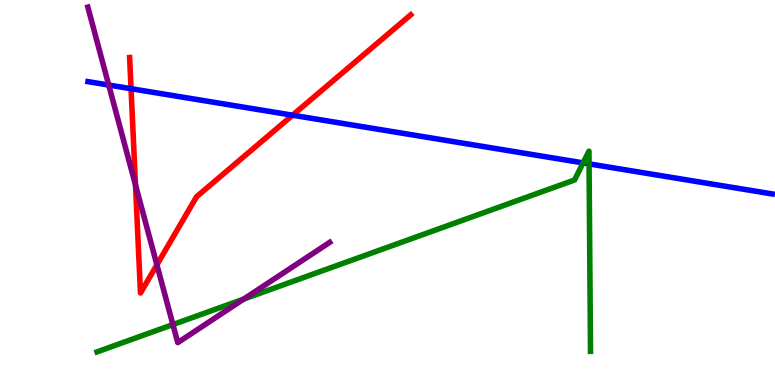[{'lines': ['blue', 'red'], 'intersections': [{'x': 1.69, 'y': 7.7}, {'x': 3.77, 'y': 7.01}]}, {'lines': ['green', 'red'], 'intersections': []}, {'lines': ['purple', 'red'], 'intersections': [{'x': 1.75, 'y': 5.2}, {'x': 2.02, 'y': 3.12}]}, {'lines': ['blue', 'green'], 'intersections': [{'x': 7.52, 'y': 5.77}, {'x': 7.6, 'y': 5.74}]}, {'lines': ['blue', 'purple'], 'intersections': [{'x': 1.4, 'y': 7.79}]}, {'lines': ['green', 'purple'], 'intersections': [{'x': 2.23, 'y': 1.57}, {'x': 3.14, 'y': 2.23}]}]